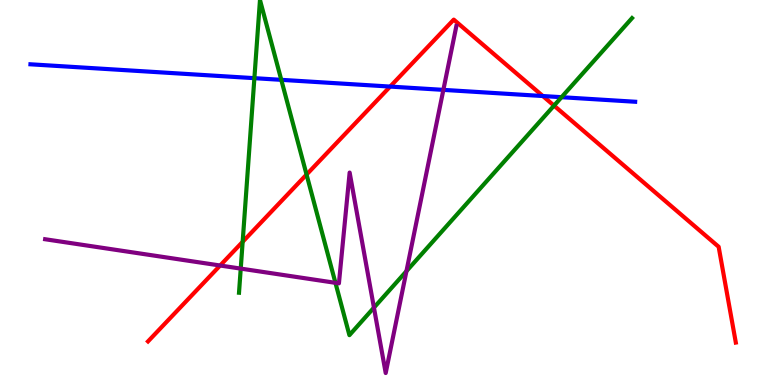[{'lines': ['blue', 'red'], 'intersections': [{'x': 5.03, 'y': 7.75}, {'x': 7.0, 'y': 7.51}]}, {'lines': ['green', 'red'], 'intersections': [{'x': 3.13, 'y': 3.72}, {'x': 3.96, 'y': 5.47}, {'x': 7.15, 'y': 7.26}]}, {'lines': ['purple', 'red'], 'intersections': [{'x': 2.84, 'y': 3.1}]}, {'lines': ['blue', 'green'], 'intersections': [{'x': 3.28, 'y': 7.97}, {'x': 3.63, 'y': 7.93}, {'x': 7.25, 'y': 7.48}]}, {'lines': ['blue', 'purple'], 'intersections': [{'x': 5.72, 'y': 7.67}]}, {'lines': ['green', 'purple'], 'intersections': [{'x': 3.11, 'y': 3.02}, {'x': 4.33, 'y': 2.65}, {'x': 4.82, 'y': 2.01}, {'x': 5.24, 'y': 2.96}]}]